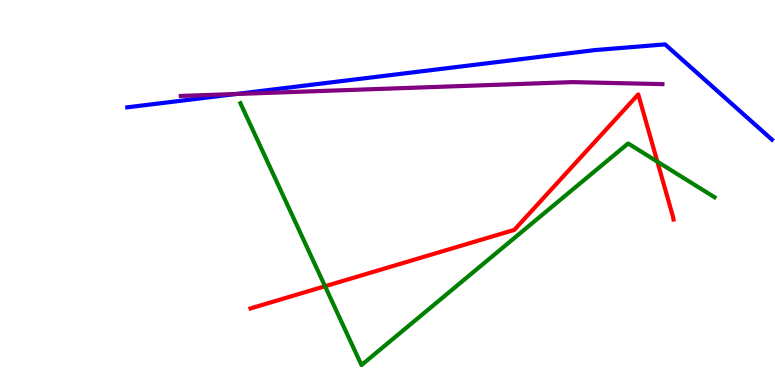[{'lines': ['blue', 'red'], 'intersections': []}, {'lines': ['green', 'red'], 'intersections': [{'x': 4.19, 'y': 2.57}, {'x': 8.48, 'y': 5.8}]}, {'lines': ['purple', 'red'], 'intersections': []}, {'lines': ['blue', 'green'], 'intersections': []}, {'lines': ['blue', 'purple'], 'intersections': [{'x': 3.05, 'y': 7.56}]}, {'lines': ['green', 'purple'], 'intersections': []}]